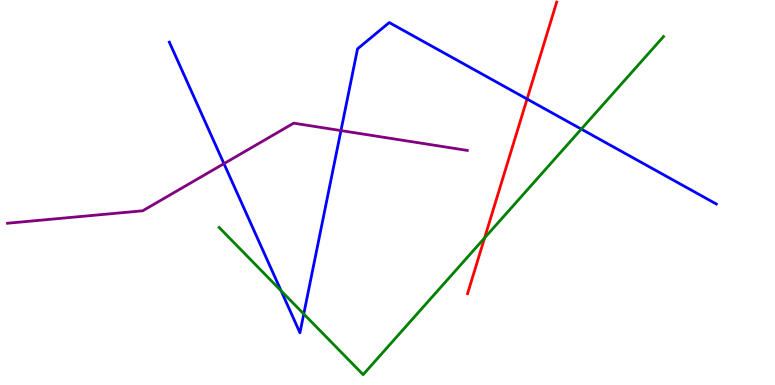[{'lines': ['blue', 'red'], 'intersections': [{'x': 6.8, 'y': 7.43}]}, {'lines': ['green', 'red'], 'intersections': [{'x': 6.25, 'y': 3.82}]}, {'lines': ['purple', 'red'], 'intersections': []}, {'lines': ['blue', 'green'], 'intersections': [{'x': 3.63, 'y': 2.45}, {'x': 3.92, 'y': 1.85}, {'x': 7.5, 'y': 6.65}]}, {'lines': ['blue', 'purple'], 'intersections': [{'x': 2.89, 'y': 5.75}, {'x': 4.4, 'y': 6.61}]}, {'lines': ['green', 'purple'], 'intersections': []}]